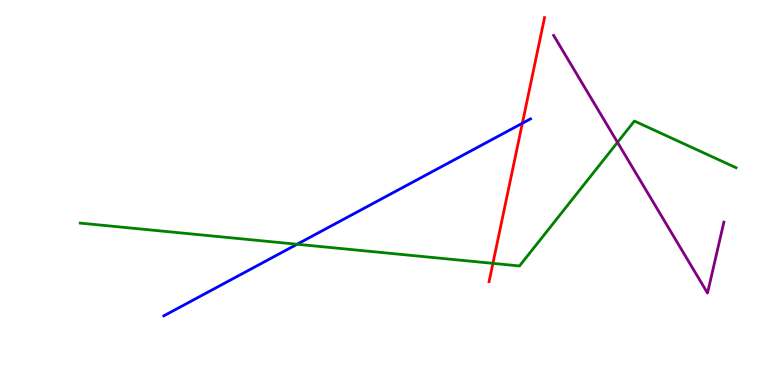[{'lines': ['blue', 'red'], 'intersections': [{'x': 6.74, 'y': 6.8}]}, {'lines': ['green', 'red'], 'intersections': [{'x': 6.36, 'y': 3.16}]}, {'lines': ['purple', 'red'], 'intersections': []}, {'lines': ['blue', 'green'], 'intersections': [{'x': 3.83, 'y': 3.66}]}, {'lines': ['blue', 'purple'], 'intersections': []}, {'lines': ['green', 'purple'], 'intersections': [{'x': 7.97, 'y': 6.3}]}]